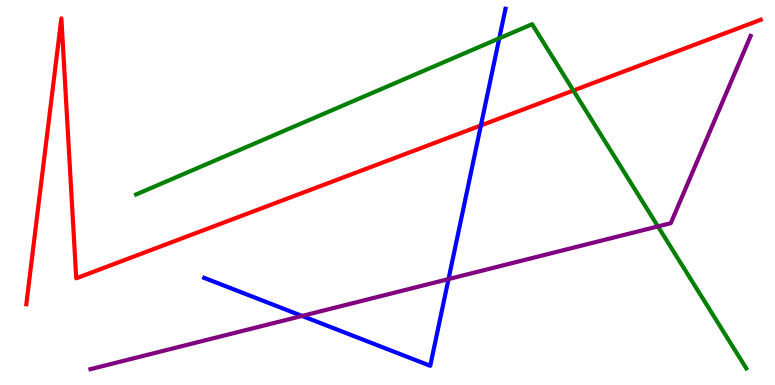[{'lines': ['blue', 'red'], 'intersections': [{'x': 6.21, 'y': 6.74}]}, {'lines': ['green', 'red'], 'intersections': [{'x': 7.4, 'y': 7.65}]}, {'lines': ['purple', 'red'], 'intersections': []}, {'lines': ['blue', 'green'], 'intersections': [{'x': 6.44, 'y': 9.0}]}, {'lines': ['blue', 'purple'], 'intersections': [{'x': 3.9, 'y': 1.79}, {'x': 5.79, 'y': 2.75}]}, {'lines': ['green', 'purple'], 'intersections': [{'x': 8.49, 'y': 4.12}]}]